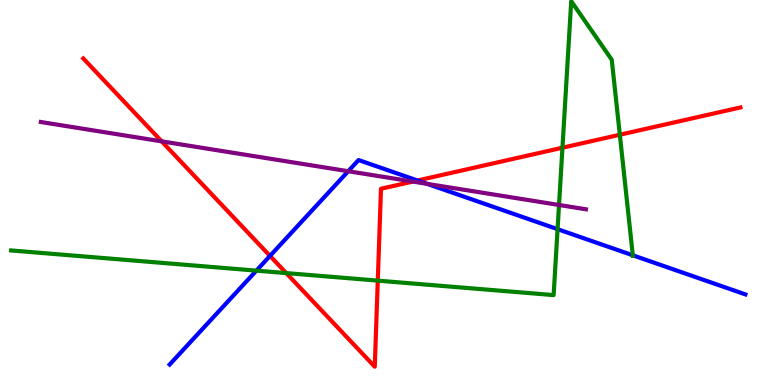[{'lines': ['blue', 'red'], 'intersections': [{'x': 3.48, 'y': 3.35}, {'x': 5.39, 'y': 5.31}]}, {'lines': ['green', 'red'], 'intersections': [{'x': 3.69, 'y': 2.91}, {'x': 4.87, 'y': 2.71}, {'x': 7.26, 'y': 6.16}, {'x': 8.0, 'y': 6.5}]}, {'lines': ['purple', 'red'], 'intersections': [{'x': 2.09, 'y': 6.33}, {'x': 5.33, 'y': 5.28}]}, {'lines': ['blue', 'green'], 'intersections': [{'x': 3.31, 'y': 2.97}, {'x': 7.19, 'y': 4.05}, {'x': 8.17, 'y': 3.37}]}, {'lines': ['blue', 'purple'], 'intersections': [{'x': 4.49, 'y': 5.55}, {'x': 5.51, 'y': 5.22}]}, {'lines': ['green', 'purple'], 'intersections': [{'x': 7.21, 'y': 4.68}]}]